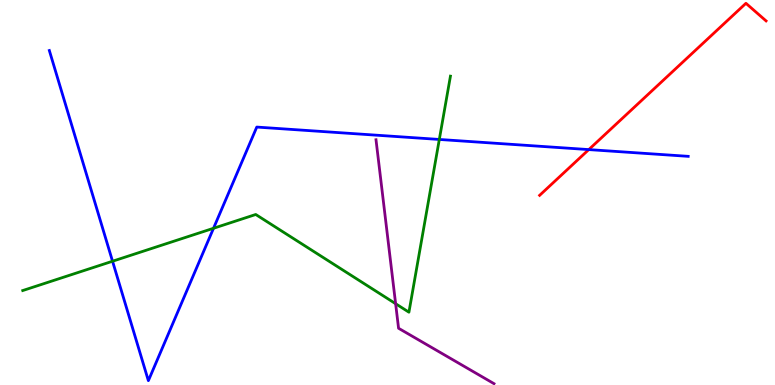[{'lines': ['blue', 'red'], 'intersections': [{'x': 7.6, 'y': 6.11}]}, {'lines': ['green', 'red'], 'intersections': []}, {'lines': ['purple', 'red'], 'intersections': []}, {'lines': ['blue', 'green'], 'intersections': [{'x': 1.45, 'y': 3.21}, {'x': 2.76, 'y': 4.07}, {'x': 5.67, 'y': 6.38}]}, {'lines': ['blue', 'purple'], 'intersections': []}, {'lines': ['green', 'purple'], 'intersections': [{'x': 5.1, 'y': 2.11}]}]